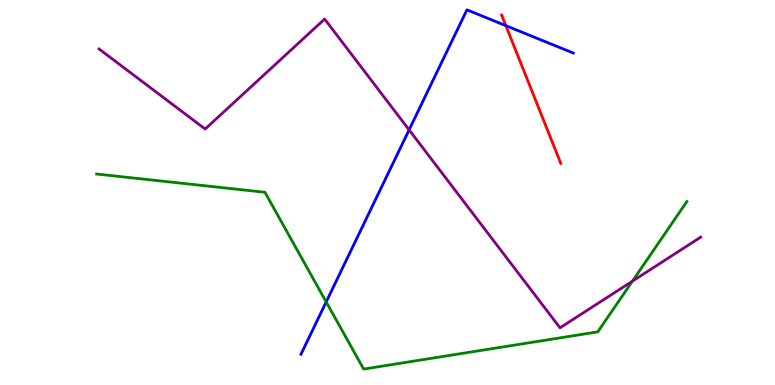[{'lines': ['blue', 'red'], 'intersections': [{'x': 6.53, 'y': 9.33}]}, {'lines': ['green', 'red'], 'intersections': []}, {'lines': ['purple', 'red'], 'intersections': []}, {'lines': ['blue', 'green'], 'intersections': [{'x': 4.21, 'y': 2.16}]}, {'lines': ['blue', 'purple'], 'intersections': [{'x': 5.28, 'y': 6.63}]}, {'lines': ['green', 'purple'], 'intersections': [{'x': 8.16, 'y': 2.7}]}]